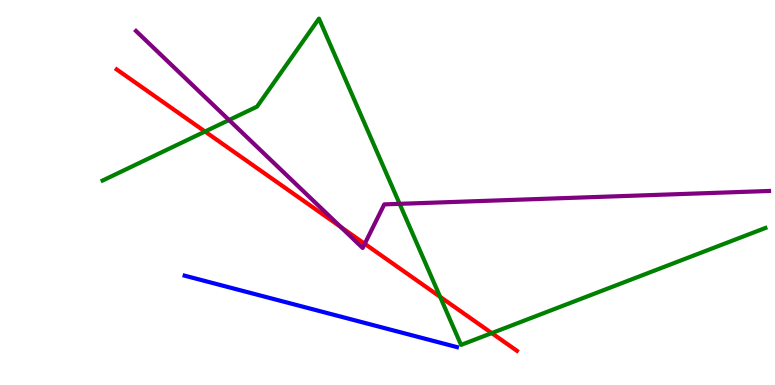[{'lines': ['blue', 'red'], 'intersections': []}, {'lines': ['green', 'red'], 'intersections': [{'x': 2.65, 'y': 6.58}, {'x': 5.68, 'y': 2.29}, {'x': 6.35, 'y': 1.35}]}, {'lines': ['purple', 'red'], 'intersections': [{'x': 4.4, 'y': 4.11}, {'x': 4.71, 'y': 3.67}]}, {'lines': ['blue', 'green'], 'intersections': []}, {'lines': ['blue', 'purple'], 'intersections': []}, {'lines': ['green', 'purple'], 'intersections': [{'x': 2.96, 'y': 6.88}, {'x': 5.16, 'y': 4.71}]}]